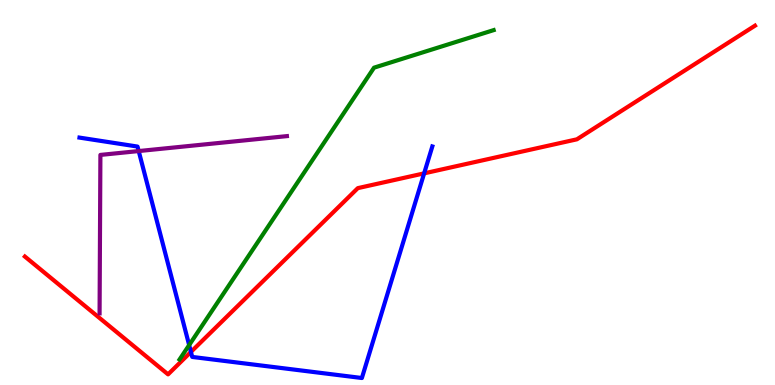[{'lines': ['blue', 'red'], 'intersections': [{'x': 2.46, 'y': 0.859}, {'x': 5.47, 'y': 5.5}]}, {'lines': ['green', 'red'], 'intersections': []}, {'lines': ['purple', 'red'], 'intersections': []}, {'lines': ['blue', 'green'], 'intersections': [{'x': 2.44, 'y': 1.04}]}, {'lines': ['blue', 'purple'], 'intersections': [{'x': 1.79, 'y': 6.08}]}, {'lines': ['green', 'purple'], 'intersections': []}]